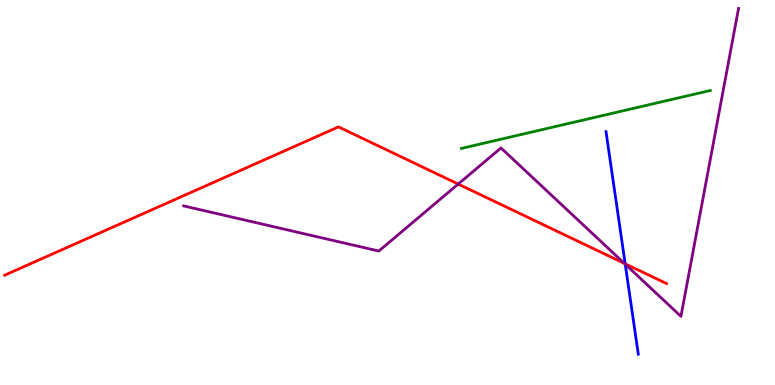[{'lines': ['blue', 'red'], 'intersections': [{'x': 8.07, 'y': 3.15}]}, {'lines': ['green', 'red'], 'intersections': []}, {'lines': ['purple', 'red'], 'intersections': [{'x': 5.91, 'y': 5.22}, {'x': 8.06, 'y': 3.16}]}, {'lines': ['blue', 'green'], 'intersections': []}, {'lines': ['blue', 'purple'], 'intersections': [{'x': 8.07, 'y': 3.14}]}, {'lines': ['green', 'purple'], 'intersections': []}]